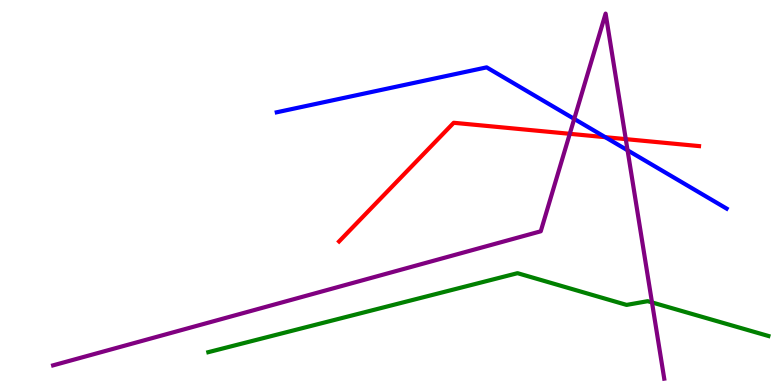[{'lines': ['blue', 'red'], 'intersections': [{'x': 7.81, 'y': 6.44}]}, {'lines': ['green', 'red'], 'intersections': []}, {'lines': ['purple', 'red'], 'intersections': [{'x': 7.35, 'y': 6.52}, {'x': 8.07, 'y': 6.39}]}, {'lines': ['blue', 'green'], 'intersections': []}, {'lines': ['blue', 'purple'], 'intersections': [{'x': 7.41, 'y': 6.91}, {'x': 8.1, 'y': 6.1}]}, {'lines': ['green', 'purple'], 'intersections': [{'x': 8.41, 'y': 2.14}]}]